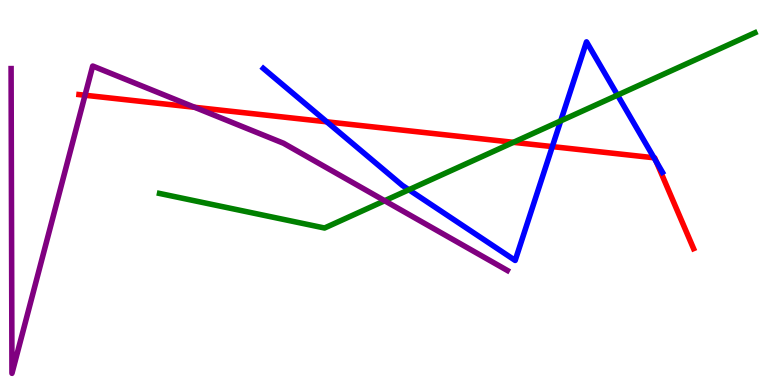[{'lines': ['blue', 'red'], 'intersections': [{'x': 4.22, 'y': 6.84}, {'x': 7.13, 'y': 6.19}, {'x': 8.44, 'y': 5.9}, {'x': 8.47, 'y': 5.8}]}, {'lines': ['green', 'red'], 'intersections': [{'x': 6.62, 'y': 6.3}]}, {'lines': ['purple', 'red'], 'intersections': [{'x': 1.1, 'y': 7.53}, {'x': 2.51, 'y': 7.21}]}, {'lines': ['blue', 'green'], 'intersections': [{'x': 5.28, 'y': 5.07}, {'x': 7.24, 'y': 6.86}, {'x': 7.97, 'y': 7.53}]}, {'lines': ['blue', 'purple'], 'intersections': []}, {'lines': ['green', 'purple'], 'intersections': [{'x': 4.96, 'y': 4.79}]}]